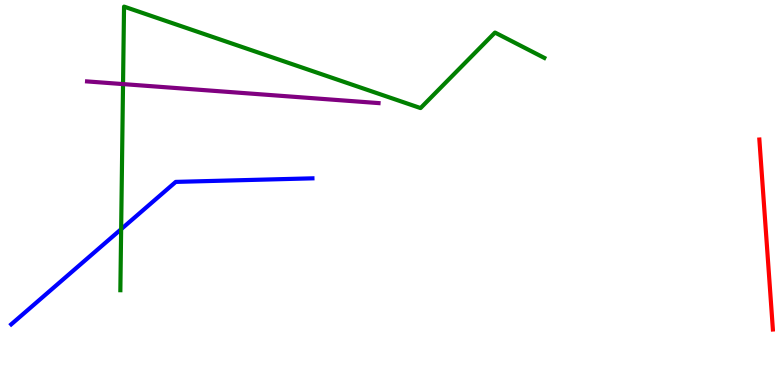[{'lines': ['blue', 'red'], 'intersections': []}, {'lines': ['green', 'red'], 'intersections': []}, {'lines': ['purple', 'red'], 'intersections': []}, {'lines': ['blue', 'green'], 'intersections': [{'x': 1.56, 'y': 4.05}]}, {'lines': ['blue', 'purple'], 'intersections': []}, {'lines': ['green', 'purple'], 'intersections': [{'x': 1.59, 'y': 7.82}]}]